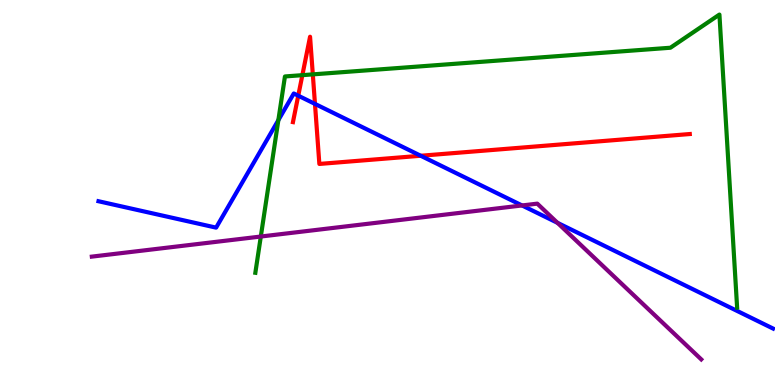[{'lines': ['blue', 'red'], 'intersections': [{'x': 3.85, 'y': 7.51}, {'x': 4.06, 'y': 7.3}, {'x': 5.43, 'y': 5.95}]}, {'lines': ['green', 'red'], 'intersections': [{'x': 3.9, 'y': 8.05}, {'x': 4.04, 'y': 8.07}]}, {'lines': ['purple', 'red'], 'intersections': []}, {'lines': ['blue', 'green'], 'intersections': [{'x': 3.59, 'y': 6.88}]}, {'lines': ['blue', 'purple'], 'intersections': [{'x': 6.74, 'y': 4.66}, {'x': 7.19, 'y': 4.21}]}, {'lines': ['green', 'purple'], 'intersections': [{'x': 3.37, 'y': 3.86}]}]